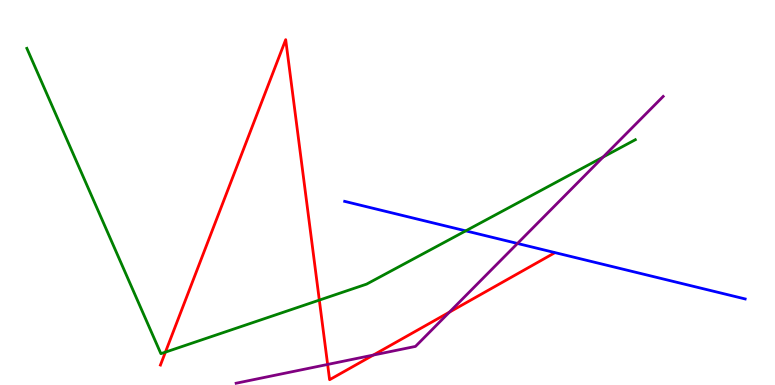[{'lines': ['blue', 'red'], 'intersections': []}, {'lines': ['green', 'red'], 'intersections': [{'x': 2.13, 'y': 0.854}, {'x': 4.12, 'y': 2.21}]}, {'lines': ['purple', 'red'], 'intersections': [{'x': 4.23, 'y': 0.534}, {'x': 4.82, 'y': 0.778}, {'x': 5.8, 'y': 1.89}]}, {'lines': ['blue', 'green'], 'intersections': [{'x': 6.01, 'y': 4.0}]}, {'lines': ['blue', 'purple'], 'intersections': [{'x': 6.68, 'y': 3.68}]}, {'lines': ['green', 'purple'], 'intersections': [{'x': 7.78, 'y': 5.92}]}]